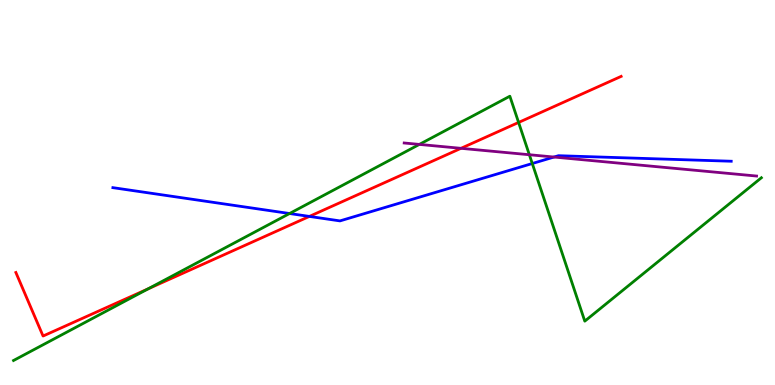[{'lines': ['blue', 'red'], 'intersections': [{'x': 3.99, 'y': 4.38}]}, {'lines': ['green', 'red'], 'intersections': [{'x': 1.91, 'y': 2.5}, {'x': 6.69, 'y': 6.82}]}, {'lines': ['purple', 'red'], 'intersections': [{'x': 5.95, 'y': 6.15}]}, {'lines': ['blue', 'green'], 'intersections': [{'x': 3.74, 'y': 4.45}, {'x': 6.87, 'y': 5.75}]}, {'lines': ['blue', 'purple'], 'intersections': [{'x': 7.15, 'y': 5.92}]}, {'lines': ['green', 'purple'], 'intersections': [{'x': 5.41, 'y': 6.25}, {'x': 6.83, 'y': 5.98}]}]